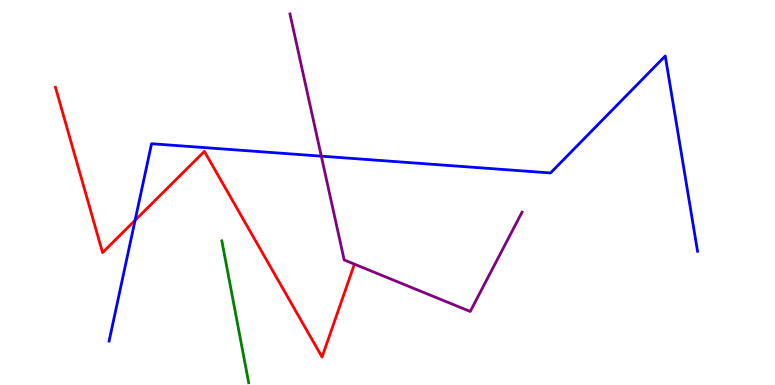[{'lines': ['blue', 'red'], 'intersections': [{'x': 1.74, 'y': 4.28}]}, {'lines': ['green', 'red'], 'intersections': []}, {'lines': ['purple', 'red'], 'intersections': []}, {'lines': ['blue', 'green'], 'intersections': []}, {'lines': ['blue', 'purple'], 'intersections': [{'x': 4.15, 'y': 5.94}]}, {'lines': ['green', 'purple'], 'intersections': []}]